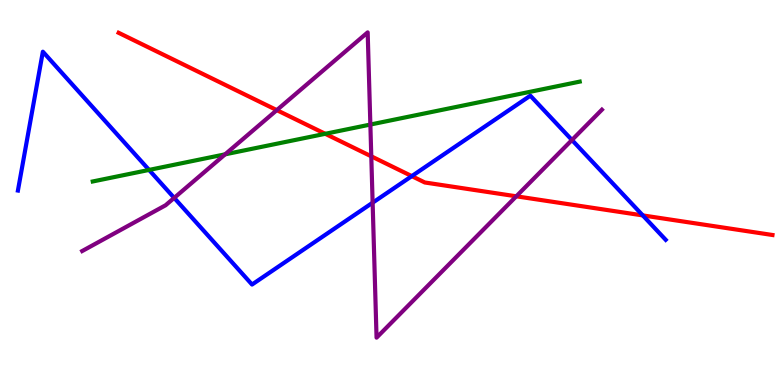[{'lines': ['blue', 'red'], 'intersections': [{'x': 5.31, 'y': 5.43}, {'x': 8.29, 'y': 4.4}]}, {'lines': ['green', 'red'], 'intersections': [{'x': 4.2, 'y': 6.52}]}, {'lines': ['purple', 'red'], 'intersections': [{'x': 3.57, 'y': 7.14}, {'x': 4.79, 'y': 5.94}, {'x': 6.66, 'y': 4.9}]}, {'lines': ['blue', 'green'], 'intersections': [{'x': 1.92, 'y': 5.59}]}, {'lines': ['blue', 'purple'], 'intersections': [{'x': 2.25, 'y': 4.86}, {'x': 4.81, 'y': 4.74}, {'x': 7.38, 'y': 6.36}]}, {'lines': ['green', 'purple'], 'intersections': [{'x': 2.9, 'y': 5.99}, {'x': 4.78, 'y': 6.76}]}]